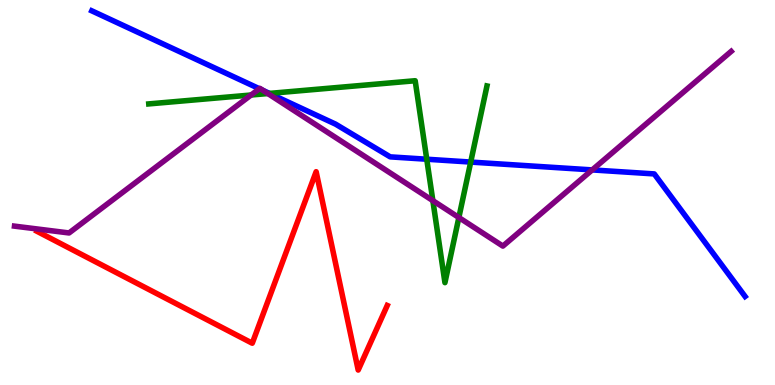[{'lines': ['blue', 'red'], 'intersections': []}, {'lines': ['green', 'red'], 'intersections': []}, {'lines': ['purple', 'red'], 'intersections': []}, {'lines': ['blue', 'green'], 'intersections': [{'x': 3.48, 'y': 7.57}, {'x': 5.51, 'y': 5.86}, {'x': 6.07, 'y': 5.79}]}, {'lines': ['blue', 'purple'], 'intersections': [{'x': 3.35, 'y': 7.7}, {'x': 3.39, 'y': 7.65}, {'x': 7.64, 'y': 5.59}]}, {'lines': ['green', 'purple'], 'intersections': [{'x': 3.24, 'y': 7.53}, {'x': 3.46, 'y': 7.57}, {'x': 5.59, 'y': 4.79}, {'x': 5.92, 'y': 4.35}]}]